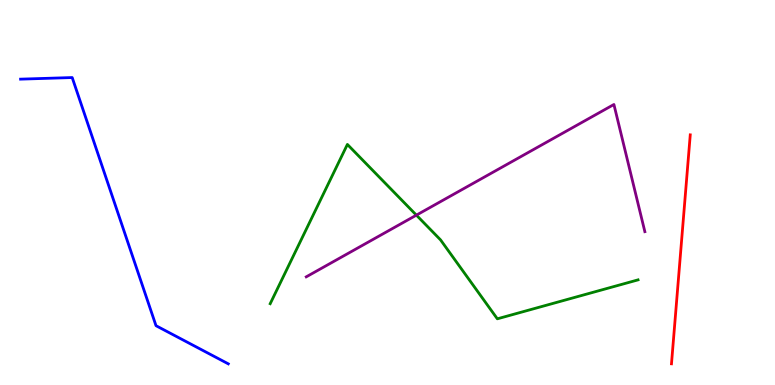[{'lines': ['blue', 'red'], 'intersections': []}, {'lines': ['green', 'red'], 'intersections': []}, {'lines': ['purple', 'red'], 'intersections': []}, {'lines': ['blue', 'green'], 'intersections': []}, {'lines': ['blue', 'purple'], 'intersections': []}, {'lines': ['green', 'purple'], 'intersections': [{'x': 5.37, 'y': 4.41}]}]